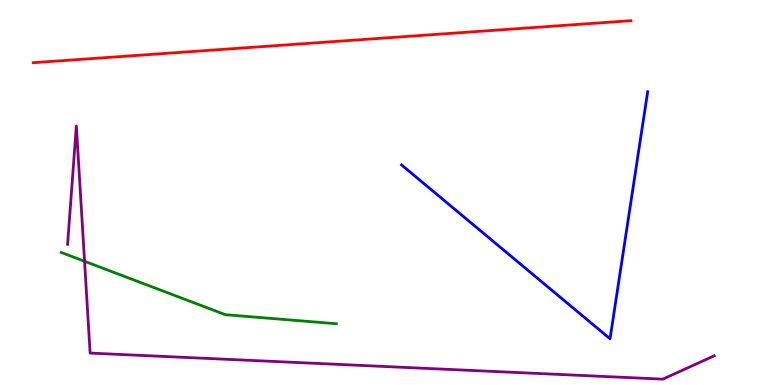[{'lines': ['blue', 'red'], 'intersections': []}, {'lines': ['green', 'red'], 'intersections': []}, {'lines': ['purple', 'red'], 'intersections': []}, {'lines': ['blue', 'green'], 'intersections': []}, {'lines': ['blue', 'purple'], 'intersections': []}, {'lines': ['green', 'purple'], 'intersections': [{'x': 1.09, 'y': 3.21}]}]